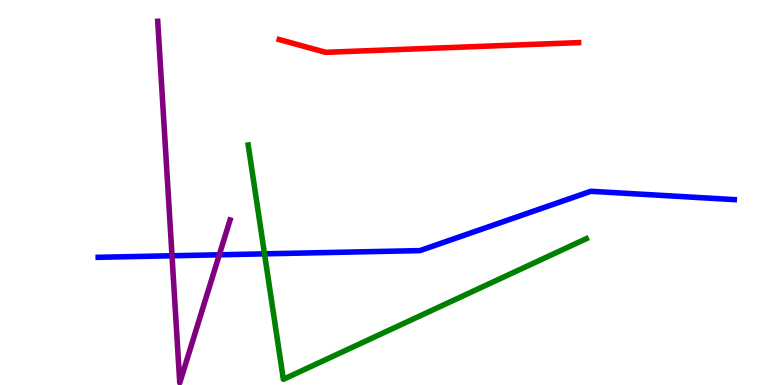[{'lines': ['blue', 'red'], 'intersections': []}, {'lines': ['green', 'red'], 'intersections': []}, {'lines': ['purple', 'red'], 'intersections': []}, {'lines': ['blue', 'green'], 'intersections': [{'x': 3.41, 'y': 3.41}]}, {'lines': ['blue', 'purple'], 'intersections': [{'x': 2.22, 'y': 3.36}, {'x': 2.83, 'y': 3.38}]}, {'lines': ['green', 'purple'], 'intersections': []}]